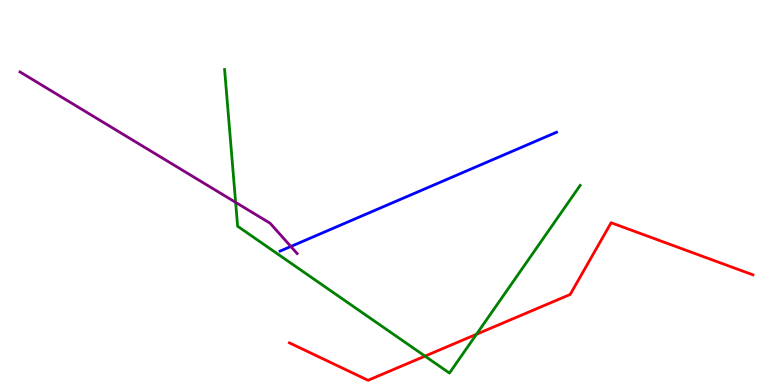[{'lines': ['blue', 'red'], 'intersections': []}, {'lines': ['green', 'red'], 'intersections': [{'x': 5.48, 'y': 0.75}, {'x': 6.15, 'y': 1.32}]}, {'lines': ['purple', 'red'], 'intersections': []}, {'lines': ['blue', 'green'], 'intersections': []}, {'lines': ['blue', 'purple'], 'intersections': [{'x': 3.75, 'y': 3.6}]}, {'lines': ['green', 'purple'], 'intersections': [{'x': 3.04, 'y': 4.74}]}]